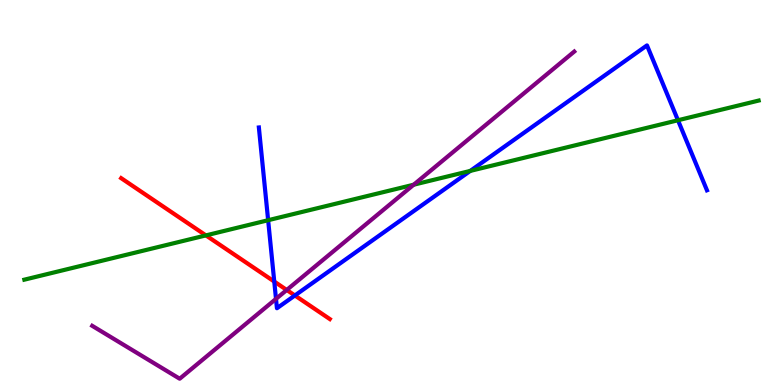[{'lines': ['blue', 'red'], 'intersections': [{'x': 3.54, 'y': 2.69}, {'x': 3.81, 'y': 2.33}]}, {'lines': ['green', 'red'], 'intersections': [{'x': 2.66, 'y': 3.89}]}, {'lines': ['purple', 'red'], 'intersections': [{'x': 3.7, 'y': 2.47}]}, {'lines': ['blue', 'green'], 'intersections': [{'x': 3.46, 'y': 4.28}, {'x': 6.07, 'y': 5.56}, {'x': 8.75, 'y': 6.88}]}, {'lines': ['blue', 'purple'], 'intersections': [{'x': 3.56, 'y': 2.24}]}, {'lines': ['green', 'purple'], 'intersections': [{'x': 5.34, 'y': 5.2}]}]